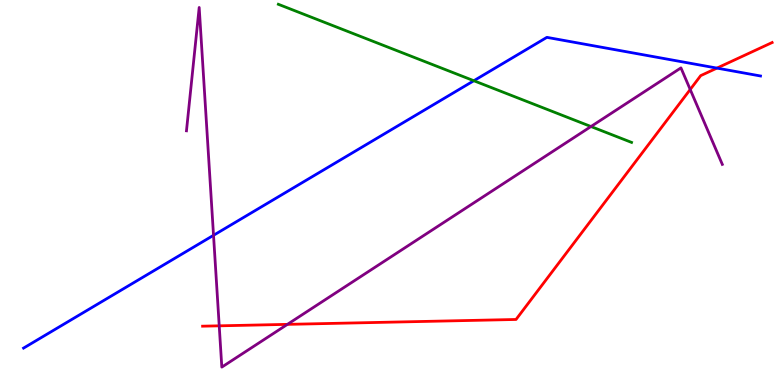[{'lines': ['blue', 'red'], 'intersections': [{'x': 9.25, 'y': 8.23}]}, {'lines': ['green', 'red'], 'intersections': []}, {'lines': ['purple', 'red'], 'intersections': [{'x': 2.83, 'y': 1.54}, {'x': 3.71, 'y': 1.57}, {'x': 8.91, 'y': 7.68}]}, {'lines': ['blue', 'green'], 'intersections': [{'x': 6.11, 'y': 7.9}]}, {'lines': ['blue', 'purple'], 'intersections': [{'x': 2.76, 'y': 3.89}]}, {'lines': ['green', 'purple'], 'intersections': [{'x': 7.63, 'y': 6.71}]}]